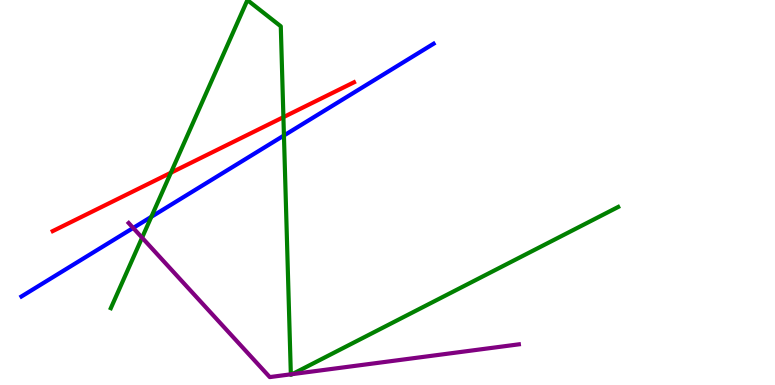[{'lines': ['blue', 'red'], 'intersections': []}, {'lines': ['green', 'red'], 'intersections': [{'x': 2.2, 'y': 5.51}, {'x': 3.66, 'y': 6.96}]}, {'lines': ['purple', 'red'], 'intersections': []}, {'lines': ['blue', 'green'], 'intersections': [{'x': 1.95, 'y': 4.37}, {'x': 3.66, 'y': 6.48}]}, {'lines': ['blue', 'purple'], 'intersections': [{'x': 1.72, 'y': 4.08}]}, {'lines': ['green', 'purple'], 'intersections': [{'x': 1.83, 'y': 3.83}, {'x': 3.75, 'y': 0.277}, {'x': 3.77, 'y': 0.282}]}]